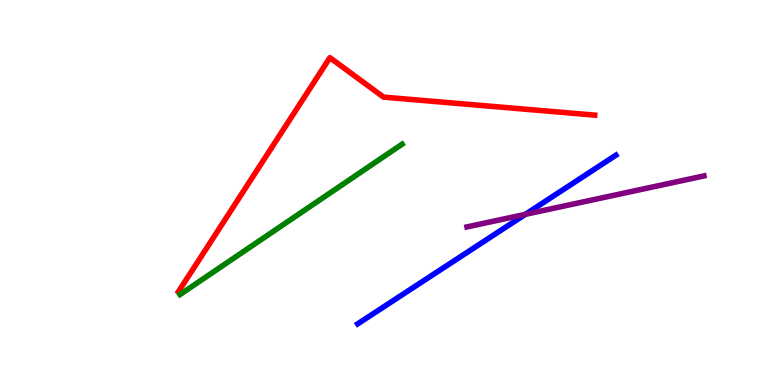[{'lines': ['blue', 'red'], 'intersections': []}, {'lines': ['green', 'red'], 'intersections': []}, {'lines': ['purple', 'red'], 'intersections': []}, {'lines': ['blue', 'green'], 'intersections': []}, {'lines': ['blue', 'purple'], 'intersections': [{'x': 6.78, 'y': 4.43}]}, {'lines': ['green', 'purple'], 'intersections': []}]